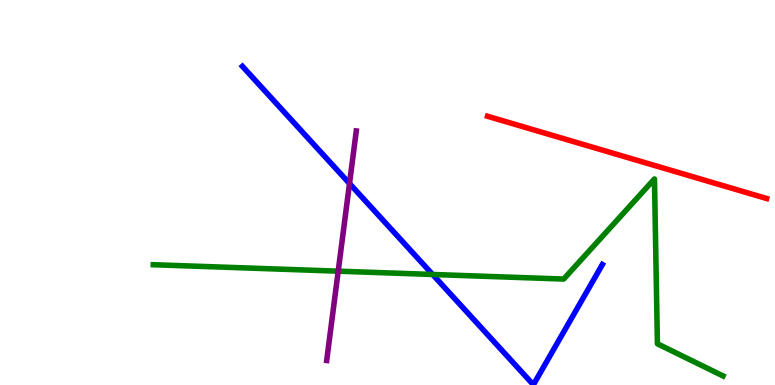[{'lines': ['blue', 'red'], 'intersections': []}, {'lines': ['green', 'red'], 'intersections': []}, {'lines': ['purple', 'red'], 'intersections': []}, {'lines': ['blue', 'green'], 'intersections': [{'x': 5.58, 'y': 2.87}]}, {'lines': ['blue', 'purple'], 'intersections': [{'x': 4.51, 'y': 5.23}]}, {'lines': ['green', 'purple'], 'intersections': [{'x': 4.36, 'y': 2.96}]}]